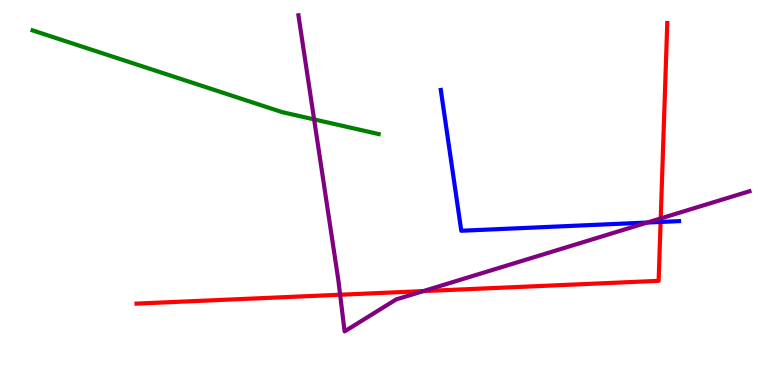[{'lines': ['blue', 'red'], 'intersections': [{'x': 8.52, 'y': 4.24}]}, {'lines': ['green', 'red'], 'intersections': []}, {'lines': ['purple', 'red'], 'intersections': [{'x': 4.39, 'y': 2.34}, {'x': 5.46, 'y': 2.44}, {'x': 8.53, 'y': 4.33}]}, {'lines': ['blue', 'green'], 'intersections': []}, {'lines': ['blue', 'purple'], 'intersections': [{'x': 8.35, 'y': 4.22}]}, {'lines': ['green', 'purple'], 'intersections': [{'x': 4.05, 'y': 6.9}]}]